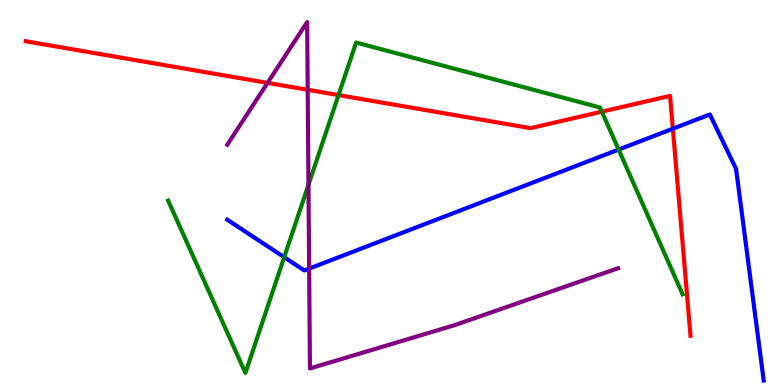[{'lines': ['blue', 'red'], 'intersections': [{'x': 8.68, 'y': 6.66}]}, {'lines': ['green', 'red'], 'intersections': [{'x': 4.37, 'y': 7.53}, {'x': 7.77, 'y': 7.1}]}, {'lines': ['purple', 'red'], 'intersections': [{'x': 3.45, 'y': 7.85}, {'x': 3.97, 'y': 7.67}]}, {'lines': ['blue', 'green'], 'intersections': [{'x': 3.67, 'y': 3.32}, {'x': 7.98, 'y': 6.11}]}, {'lines': ['blue', 'purple'], 'intersections': [{'x': 3.99, 'y': 3.02}]}, {'lines': ['green', 'purple'], 'intersections': [{'x': 3.98, 'y': 5.2}]}]